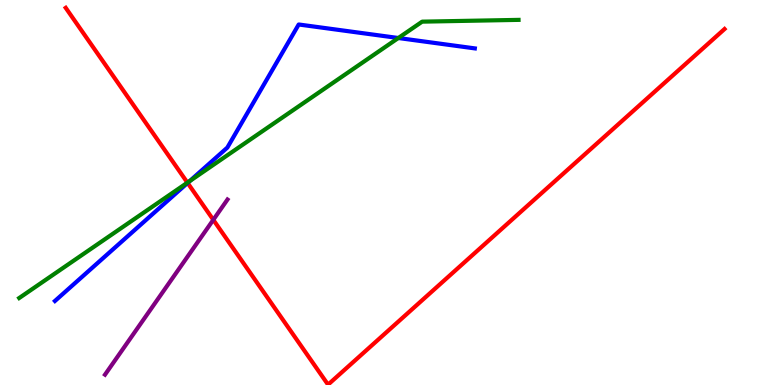[{'lines': ['blue', 'red'], 'intersections': [{'x': 2.42, 'y': 5.25}]}, {'lines': ['green', 'red'], 'intersections': [{'x': 2.42, 'y': 5.26}]}, {'lines': ['purple', 'red'], 'intersections': [{'x': 2.75, 'y': 4.29}]}, {'lines': ['blue', 'green'], 'intersections': [{'x': 2.45, 'y': 5.29}, {'x': 5.14, 'y': 9.01}]}, {'lines': ['blue', 'purple'], 'intersections': []}, {'lines': ['green', 'purple'], 'intersections': []}]